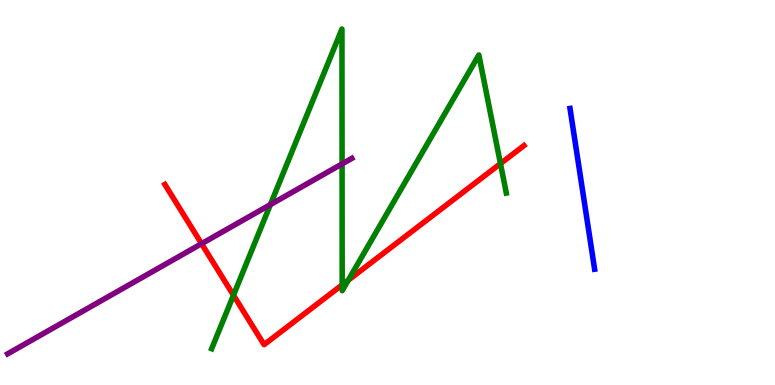[{'lines': ['blue', 'red'], 'intersections': []}, {'lines': ['green', 'red'], 'intersections': [{'x': 3.01, 'y': 2.33}, {'x': 4.42, 'y': 2.6}, {'x': 4.49, 'y': 2.72}, {'x': 6.46, 'y': 5.75}]}, {'lines': ['purple', 'red'], 'intersections': [{'x': 2.6, 'y': 3.67}]}, {'lines': ['blue', 'green'], 'intersections': []}, {'lines': ['blue', 'purple'], 'intersections': []}, {'lines': ['green', 'purple'], 'intersections': [{'x': 3.49, 'y': 4.69}, {'x': 4.41, 'y': 5.74}]}]